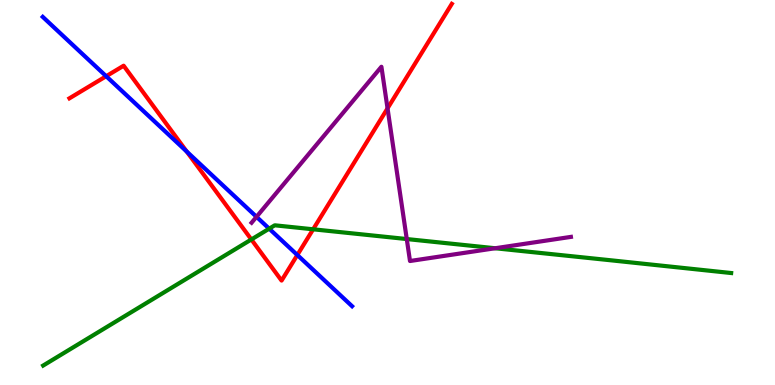[{'lines': ['blue', 'red'], 'intersections': [{'x': 1.37, 'y': 8.02}, {'x': 2.41, 'y': 6.06}, {'x': 3.84, 'y': 3.38}]}, {'lines': ['green', 'red'], 'intersections': [{'x': 3.24, 'y': 3.78}, {'x': 4.04, 'y': 4.04}]}, {'lines': ['purple', 'red'], 'intersections': [{'x': 5.0, 'y': 7.19}]}, {'lines': ['blue', 'green'], 'intersections': [{'x': 3.47, 'y': 4.06}]}, {'lines': ['blue', 'purple'], 'intersections': [{'x': 3.31, 'y': 4.37}]}, {'lines': ['green', 'purple'], 'intersections': [{'x': 5.25, 'y': 3.79}, {'x': 6.39, 'y': 3.55}]}]